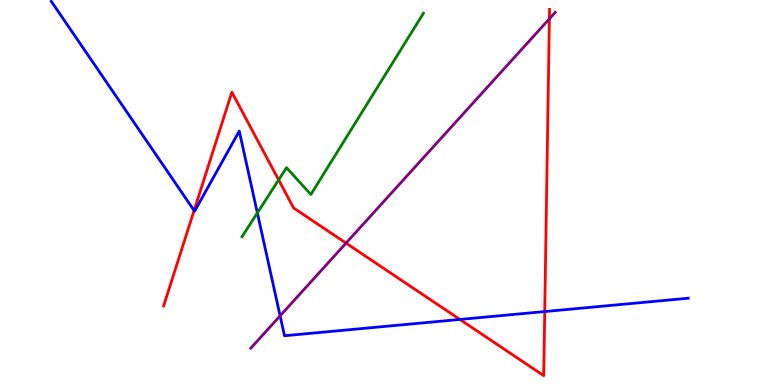[{'lines': ['blue', 'red'], 'intersections': [{'x': 2.5, 'y': 4.53}, {'x': 5.93, 'y': 1.7}, {'x': 7.03, 'y': 1.91}]}, {'lines': ['green', 'red'], 'intersections': [{'x': 3.6, 'y': 5.33}]}, {'lines': ['purple', 'red'], 'intersections': [{'x': 4.47, 'y': 3.69}, {'x': 7.09, 'y': 9.51}]}, {'lines': ['blue', 'green'], 'intersections': [{'x': 3.32, 'y': 4.47}]}, {'lines': ['blue', 'purple'], 'intersections': [{'x': 3.61, 'y': 1.8}]}, {'lines': ['green', 'purple'], 'intersections': []}]